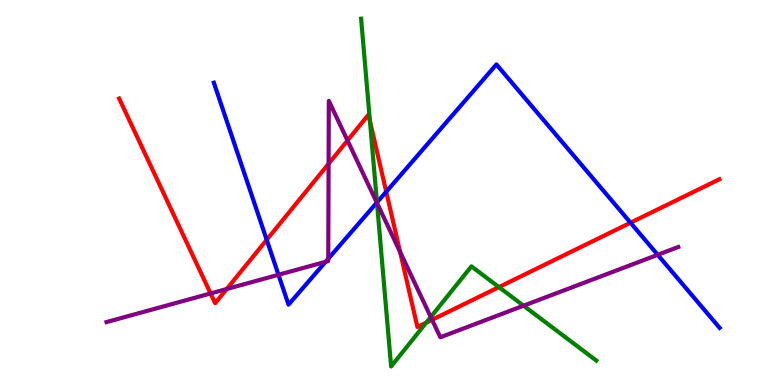[{'lines': ['blue', 'red'], 'intersections': [{'x': 3.44, 'y': 3.77}, {'x': 4.98, 'y': 5.02}, {'x': 8.14, 'y': 4.21}]}, {'lines': ['green', 'red'], 'intersections': [{'x': 4.77, 'y': 6.85}, {'x': 5.5, 'y': 1.62}, {'x': 6.44, 'y': 2.54}]}, {'lines': ['purple', 'red'], 'intersections': [{'x': 2.72, 'y': 2.38}, {'x': 2.93, 'y': 2.49}, {'x': 4.24, 'y': 5.75}, {'x': 4.48, 'y': 6.35}, {'x': 5.16, 'y': 3.45}, {'x': 5.58, 'y': 1.69}]}, {'lines': ['blue', 'green'], 'intersections': [{'x': 4.86, 'y': 4.74}]}, {'lines': ['blue', 'purple'], 'intersections': [{'x': 3.59, 'y': 2.86}, {'x': 4.2, 'y': 3.2}, {'x': 4.24, 'y': 3.28}, {'x': 4.86, 'y': 4.74}, {'x': 8.49, 'y': 3.38}]}, {'lines': ['green', 'purple'], 'intersections': [{'x': 4.86, 'y': 4.73}, {'x': 5.56, 'y': 1.77}, {'x': 6.76, 'y': 2.06}]}]